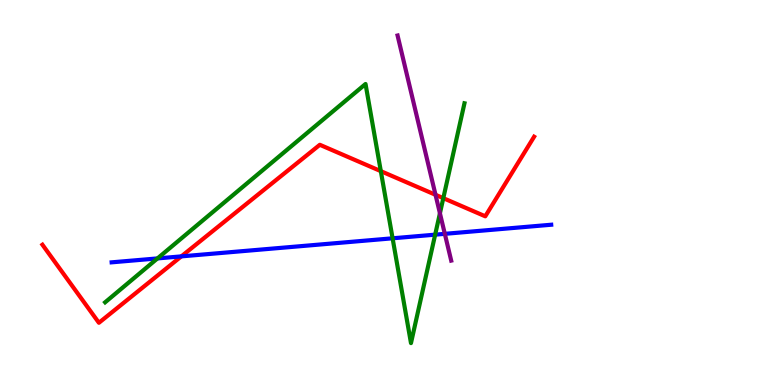[{'lines': ['blue', 'red'], 'intersections': [{'x': 2.34, 'y': 3.34}]}, {'lines': ['green', 'red'], 'intersections': [{'x': 4.91, 'y': 5.55}, {'x': 5.72, 'y': 4.85}]}, {'lines': ['purple', 'red'], 'intersections': [{'x': 5.62, 'y': 4.94}]}, {'lines': ['blue', 'green'], 'intersections': [{'x': 2.03, 'y': 3.29}, {'x': 5.07, 'y': 3.81}, {'x': 5.62, 'y': 3.9}]}, {'lines': ['blue', 'purple'], 'intersections': [{'x': 5.74, 'y': 3.93}]}, {'lines': ['green', 'purple'], 'intersections': [{'x': 5.68, 'y': 4.46}]}]